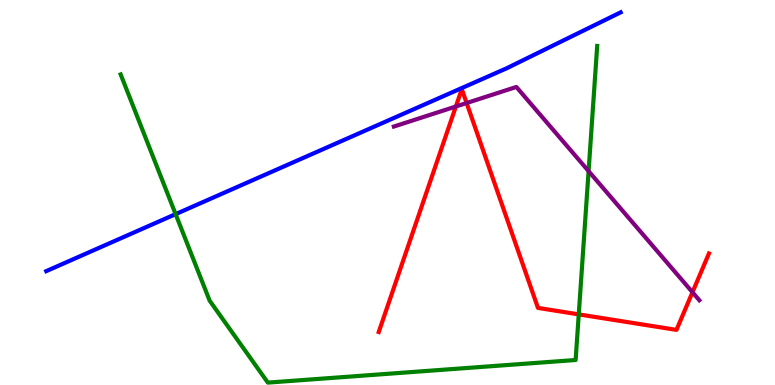[{'lines': ['blue', 'red'], 'intersections': []}, {'lines': ['green', 'red'], 'intersections': [{'x': 7.47, 'y': 1.83}]}, {'lines': ['purple', 'red'], 'intersections': [{'x': 5.88, 'y': 7.23}, {'x': 6.02, 'y': 7.32}, {'x': 8.94, 'y': 2.41}]}, {'lines': ['blue', 'green'], 'intersections': [{'x': 2.27, 'y': 4.44}]}, {'lines': ['blue', 'purple'], 'intersections': []}, {'lines': ['green', 'purple'], 'intersections': [{'x': 7.59, 'y': 5.55}]}]